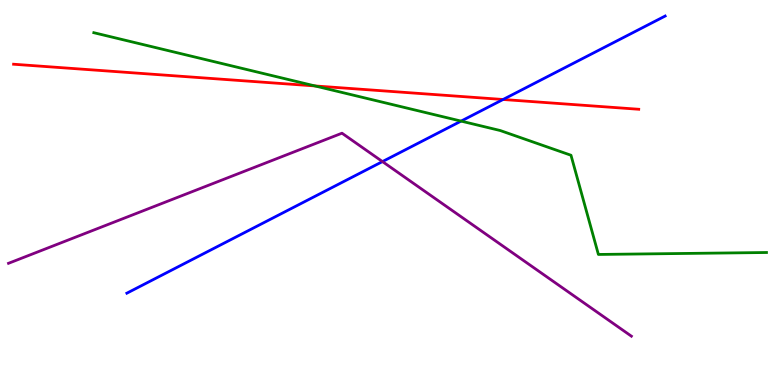[{'lines': ['blue', 'red'], 'intersections': [{'x': 6.49, 'y': 7.42}]}, {'lines': ['green', 'red'], 'intersections': [{'x': 4.06, 'y': 7.77}]}, {'lines': ['purple', 'red'], 'intersections': []}, {'lines': ['blue', 'green'], 'intersections': [{'x': 5.95, 'y': 6.85}]}, {'lines': ['blue', 'purple'], 'intersections': [{'x': 4.94, 'y': 5.8}]}, {'lines': ['green', 'purple'], 'intersections': []}]